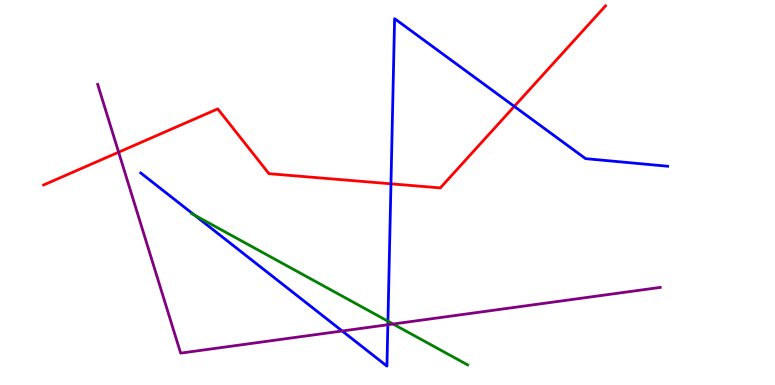[{'lines': ['blue', 'red'], 'intersections': [{'x': 5.04, 'y': 5.23}, {'x': 6.64, 'y': 7.24}]}, {'lines': ['green', 'red'], 'intersections': []}, {'lines': ['purple', 'red'], 'intersections': [{'x': 1.53, 'y': 6.05}]}, {'lines': ['blue', 'green'], 'intersections': [{'x': 2.51, 'y': 4.41}, {'x': 5.01, 'y': 1.66}]}, {'lines': ['blue', 'purple'], 'intersections': [{'x': 4.42, 'y': 1.4}, {'x': 5.0, 'y': 1.57}]}, {'lines': ['green', 'purple'], 'intersections': [{'x': 5.07, 'y': 1.58}]}]